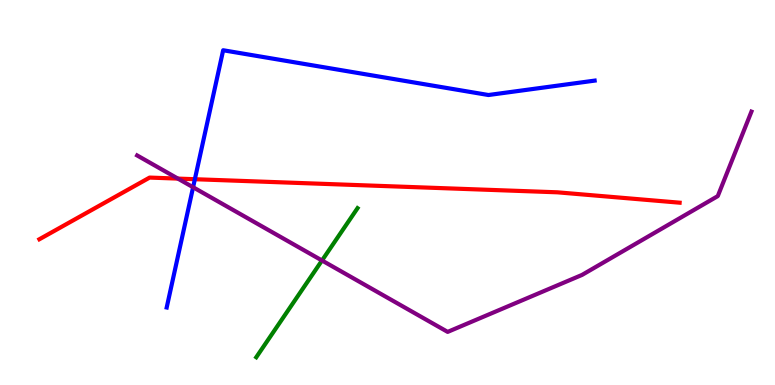[{'lines': ['blue', 'red'], 'intersections': [{'x': 2.51, 'y': 5.35}]}, {'lines': ['green', 'red'], 'intersections': []}, {'lines': ['purple', 'red'], 'intersections': [{'x': 2.3, 'y': 5.36}]}, {'lines': ['blue', 'green'], 'intersections': []}, {'lines': ['blue', 'purple'], 'intersections': [{'x': 2.49, 'y': 5.14}]}, {'lines': ['green', 'purple'], 'intersections': [{'x': 4.15, 'y': 3.23}]}]